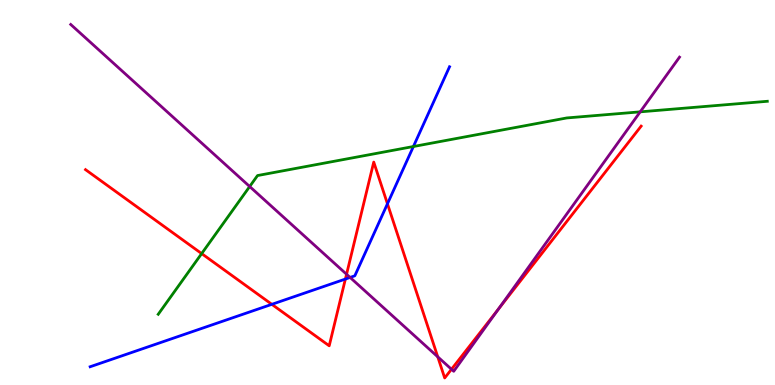[{'lines': ['blue', 'red'], 'intersections': [{'x': 3.51, 'y': 2.1}, {'x': 4.46, 'y': 2.75}, {'x': 5.0, 'y': 4.71}]}, {'lines': ['green', 'red'], 'intersections': [{'x': 2.6, 'y': 3.41}]}, {'lines': ['purple', 'red'], 'intersections': [{'x': 4.47, 'y': 2.88}, {'x': 5.65, 'y': 0.732}, {'x': 5.83, 'y': 0.409}, {'x': 6.43, 'y': 1.97}]}, {'lines': ['blue', 'green'], 'intersections': [{'x': 5.33, 'y': 6.19}]}, {'lines': ['blue', 'purple'], 'intersections': [{'x': 4.52, 'y': 2.79}]}, {'lines': ['green', 'purple'], 'intersections': [{'x': 3.22, 'y': 5.16}, {'x': 8.26, 'y': 7.09}]}]